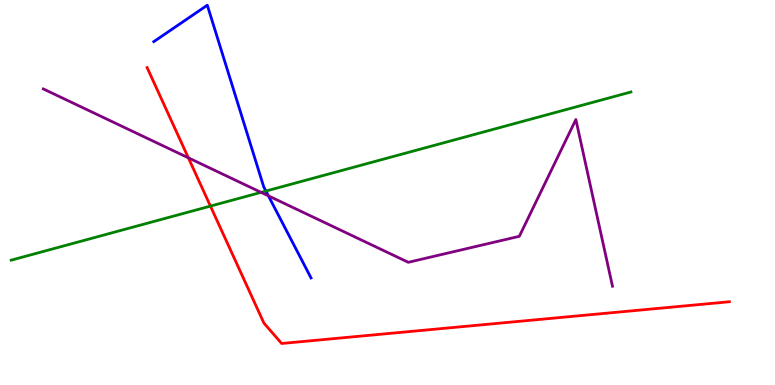[{'lines': ['blue', 'red'], 'intersections': []}, {'lines': ['green', 'red'], 'intersections': [{'x': 2.72, 'y': 4.65}]}, {'lines': ['purple', 'red'], 'intersections': [{'x': 2.43, 'y': 5.9}]}, {'lines': ['blue', 'green'], 'intersections': [{'x': 3.43, 'y': 5.04}]}, {'lines': ['blue', 'purple'], 'intersections': [{'x': 3.46, 'y': 4.91}]}, {'lines': ['green', 'purple'], 'intersections': [{'x': 3.37, 'y': 5.0}]}]